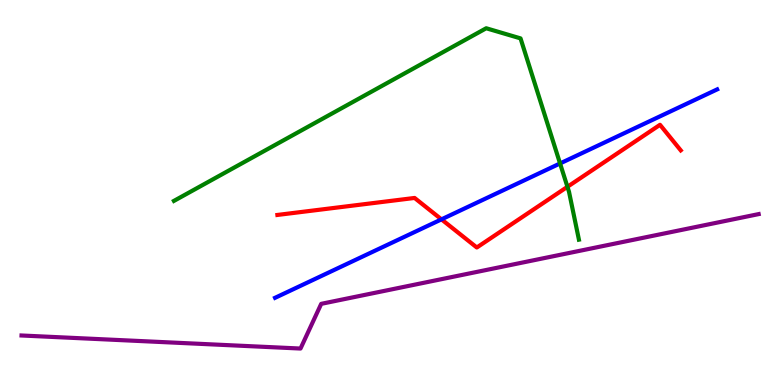[{'lines': ['blue', 'red'], 'intersections': [{'x': 5.7, 'y': 4.3}]}, {'lines': ['green', 'red'], 'intersections': [{'x': 7.32, 'y': 5.15}]}, {'lines': ['purple', 'red'], 'intersections': []}, {'lines': ['blue', 'green'], 'intersections': [{'x': 7.23, 'y': 5.75}]}, {'lines': ['blue', 'purple'], 'intersections': []}, {'lines': ['green', 'purple'], 'intersections': []}]